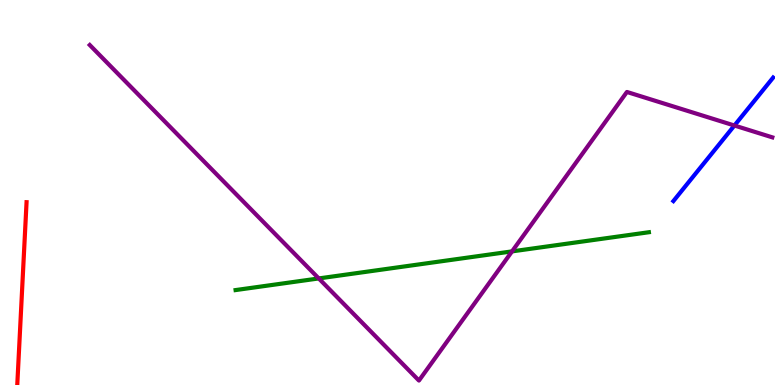[{'lines': ['blue', 'red'], 'intersections': []}, {'lines': ['green', 'red'], 'intersections': []}, {'lines': ['purple', 'red'], 'intersections': []}, {'lines': ['blue', 'green'], 'intersections': []}, {'lines': ['blue', 'purple'], 'intersections': [{'x': 9.48, 'y': 6.74}]}, {'lines': ['green', 'purple'], 'intersections': [{'x': 4.11, 'y': 2.77}, {'x': 6.61, 'y': 3.47}]}]